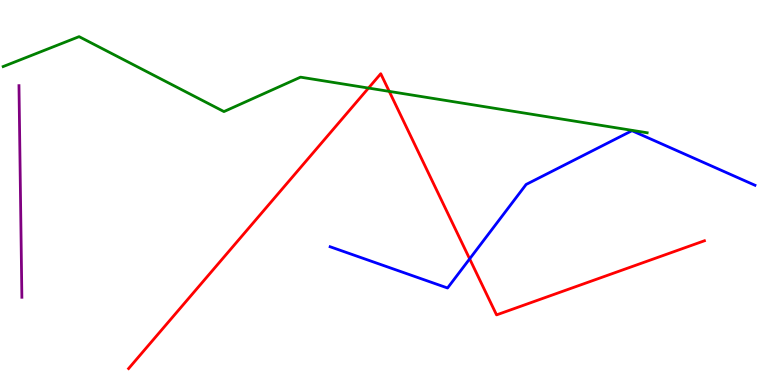[{'lines': ['blue', 'red'], 'intersections': [{'x': 6.06, 'y': 3.28}]}, {'lines': ['green', 'red'], 'intersections': [{'x': 4.75, 'y': 7.71}, {'x': 5.02, 'y': 7.63}]}, {'lines': ['purple', 'red'], 'intersections': []}, {'lines': ['blue', 'green'], 'intersections': []}, {'lines': ['blue', 'purple'], 'intersections': []}, {'lines': ['green', 'purple'], 'intersections': []}]